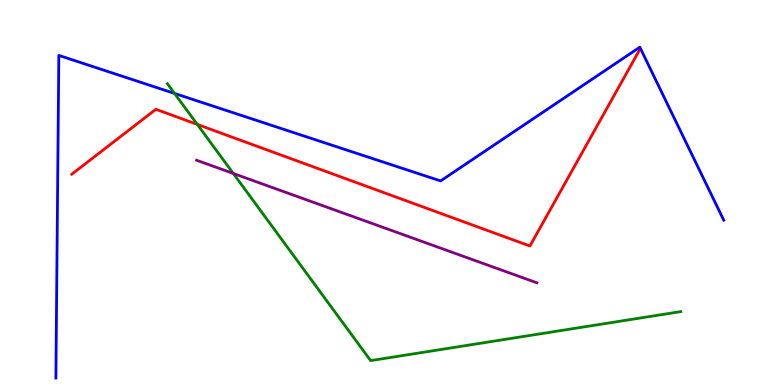[{'lines': ['blue', 'red'], 'intersections': []}, {'lines': ['green', 'red'], 'intersections': [{'x': 2.55, 'y': 6.77}]}, {'lines': ['purple', 'red'], 'intersections': []}, {'lines': ['blue', 'green'], 'intersections': [{'x': 2.25, 'y': 7.57}]}, {'lines': ['blue', 'purple'], 'intersections': []}, {'lines': ['green', 'purple'], 'intersections': [{'x': 3.01, 'y': 5.49}]}]